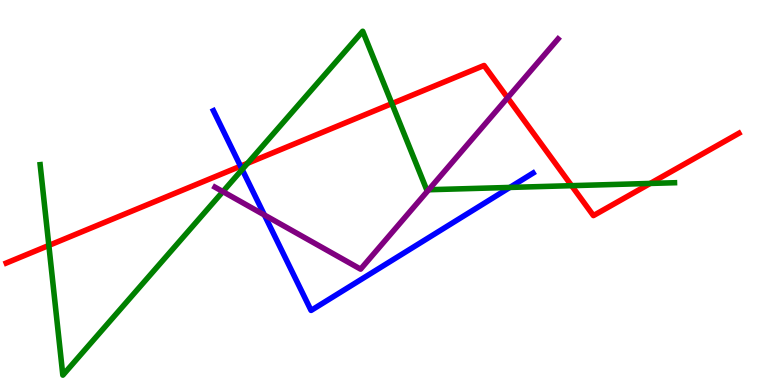[{'lines': ['blue', 'red'], 'intersections': [{'x': 3.1, 'y': 5.68}]}, {'lines': ['green', 'red'], 'intersections': [{'x': 0.63, 'y': 3.63}, {'x': 3.19, 'y': 5.76}, {'x': 5.06, 'y': 7.31}, {'x': 7.38, 'y': 5.18}, {'x': 8.39, 'y': 5.24}]}, {'lines': ['purple', 'red'], 'intersections': [{'x': 6.55, 'y': 7.46}]}, {'lines': ['blue', 'green'], 'intersections': [{'x': 3.12, 'y': 5.6}, {'x': 6.58, 'y': 5.13}]}, {'lines': ['blue', 'purple'], 'intersections': [{'x': 3.41, 'y': 4.42}]}, {'lines': ['green', 'purple'], 'intersections': [{'x': 2.88, 'y': 5.02}, {'x': 5.53, 'y': 5.07}]}]